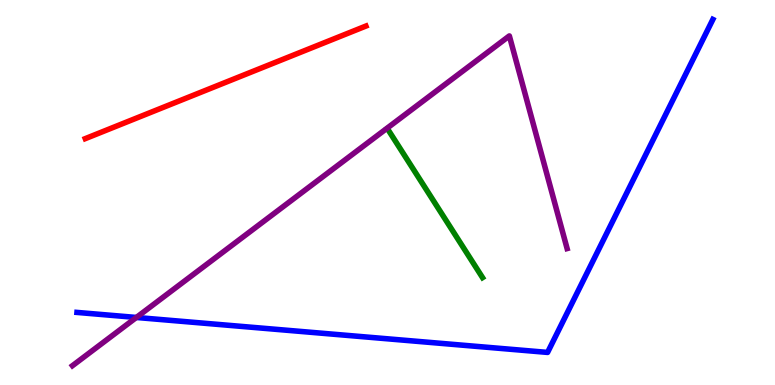[{'lines': ['blue', 'red'], 'intersections': []}, {'lines': ['green', 'red'], 'intersections': []}, {'lines': ['purple', 'red'], 'intersections': []}, {'lines': ['blue', 'green'], 'intersections': []}, {'lines': ['blue', 'purple'], 'intersections': [{'x': 1.76, 'y': 1.75}]}, {'lines': ['green', 'purple'], 'intersections': []}]